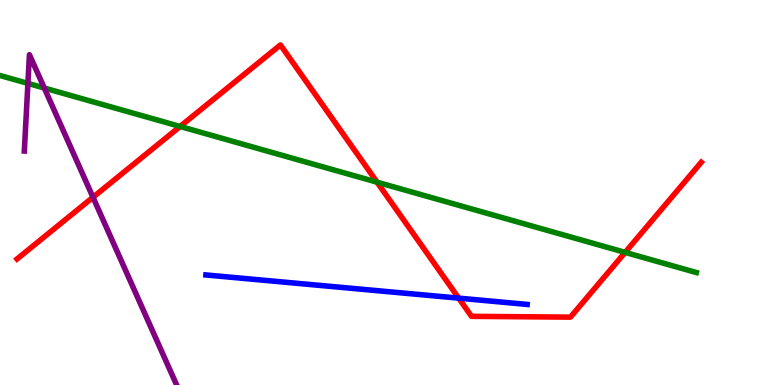[{'lines': ['blue', 'red'], 'intersections': [{'x': 5.92, 'y': 2.26}]}, {'lines': ['green', 'red'], 'intersections': [{'x': 2.32, 'y': 6.72}, {'x': 4.87, 'y': 5.27}, {'x': 8.07, 'y': 3.44}]}, {'lines': ['purple', 'red'], 'intersections': [{'x': 1.2, 'y': 4.88}]}, {'lines': ['blue', 'green'], 'intersections': []}, {'lines': ['blue', 'purple'], 'intersections': []}, {'lines': ['green', 'purple'], 'intersections': [{'x': 0.36, 'y': 7.83}, {'x': 0.571, 'y': 7.71}]}]